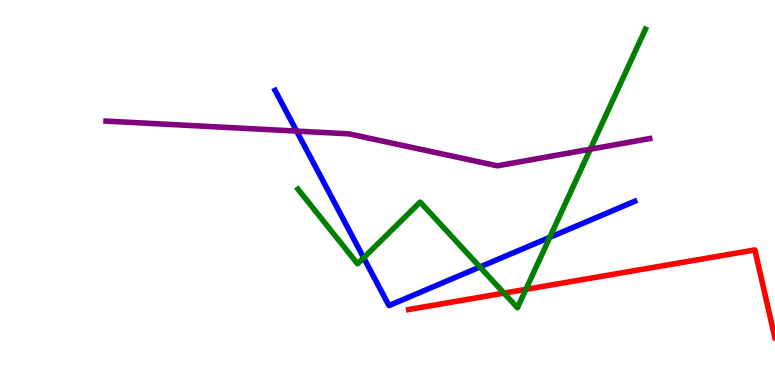[{'lines': ['blue', 'red'], 'intersections': []}, {'lines': ['green', 'red'], 'intersections': [{'x': 6.5, 'y': 2.39}, {'x': 6.79, 'y': 2.48}]}, {'lines': ['purple', 'red'], 'intersections': []}, {'lines': ['blue', 'green'], 'intersections': [{'x': 4.69, 'y': 3.3}, {'x': 6.19, 'y': 3.07}, {'x': 7.09, 'y': 3.84}]}, {'lines': ['blue', 'purple'], 'intersections': [{'x': 3.83, 'y': 6.59}]}, {'lines': ['green', 'purple'], 'intersections': [{'x': 7.62, 'y': 6.12}]}]